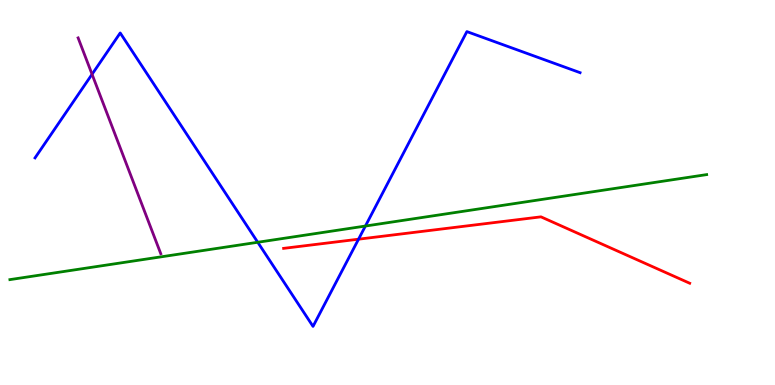[{'lines': ['blue', 'red'], 'intersections': [{'x': 4.63, 'y': 3.79}]}, {'lines': ['green', 'red'], 'intersections': []}, {'lines': ['purple', 'red'], 'intersections': []}, {'lines': ['blue', 'green'], 'intersections': [{'x': 3.33, 'y': 3.71}, {'x': 4.71, 'y': 4.13}]}, {'lines': ['blue', 'purple'], 'intersections': [{'x': 1.19, 'y': 8.07}]}, {'lines': ['green', 'purple'], 'intersections': []}]